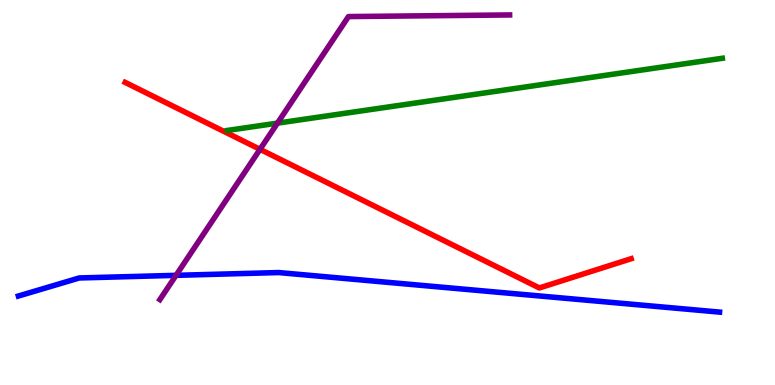[{'lines': ['blue', 'red'], 'intersections': []}, {'lines': ['green', 'red'], 'intersections': []}, {'lines': ['purple', 'red'], 'intersections': [{'x': 3.36, 'y': 6.12}]}, {'lines': ['blue', 'green'], 'intersections': []}, {'lines': ['blue', 'purple'], 'intersections': [{'x': 2.27, 'y': 2.85}]}, {'lines': ['green', 'purple'], 'intersections': [{'x': 3.58, 'y': 6.8}]}]